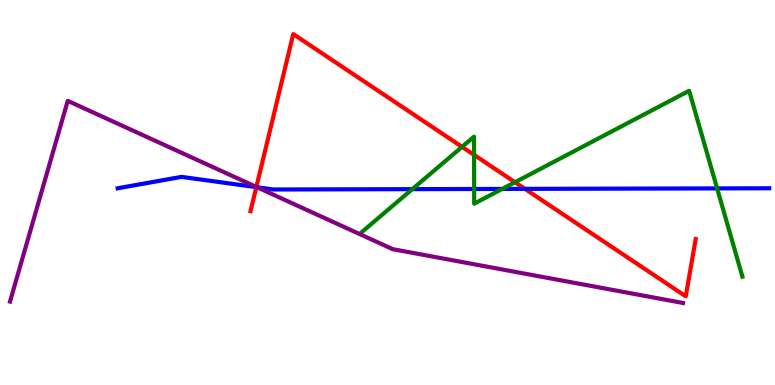[{'lines': ['blue', 'red'], 'intersections': [{'x': 3.31, 'y': 5.14}, {'x': 6.77, 'y': 5.09}]}, {'lines': ['green', 'red'], 'intersections': [{'x': 5.96, 'y': 6.19}, {'x': 6.12, 'y': 5.98}, {'x': 6.65, 'y': 5.27}]}, {'lines': ['purple', 'red'], 'intersections': [{'x': 3.31, 'y': 5.14}]}, {'lines': ['blue', 'green'], 'intersections': [{'x': 5.32, 'y': 5.09}, {'x': 6.12, 'y': 5.09}, {'x': 6.48, 'y': 5.09}, {'x': 9.25, 'y': 5.11}]}, {'lines': ['blue', 'purple'], 'intersections': [{'x': 3.32, 'y': 5.14}]}, {'lines': ['green', 'purple'], 'intersections': []}]